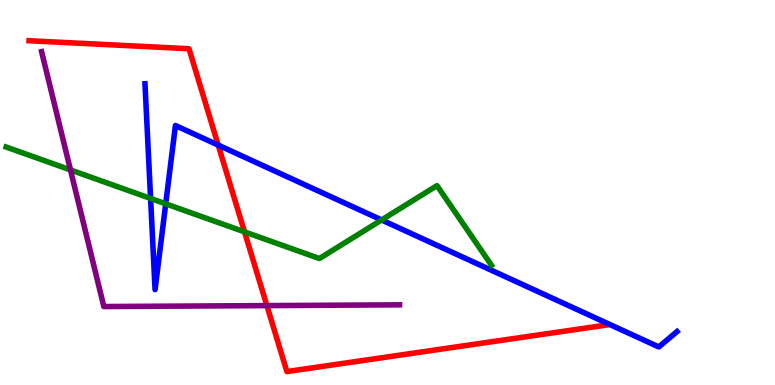[{'lines': ['blue', 'red'], 'intersections': [{'x': 2.82, 'y': 6.23}]}, {'lines': ['green', 'red'], 'intersections': [{'x': 3.16, 'y': 3.98}]}, {'lines': ['purple', 'red'], 'intersections': [{'x': 3.44, 'y': 2.06}]}, {'lines': ['blue', 'green'], 'intersections': [{'x': 1.94, 'y': 4.85}, {'x': 2.14, 'y': 4.71}, {'x': 4.92, 'y': 4.29}]}, {'lines': ['blue', 'purple'], 'intersections': []}, {'lines': ['green', 'purple'], 'intersections': [{'x': 0.909, 'y': 5.59}]}]